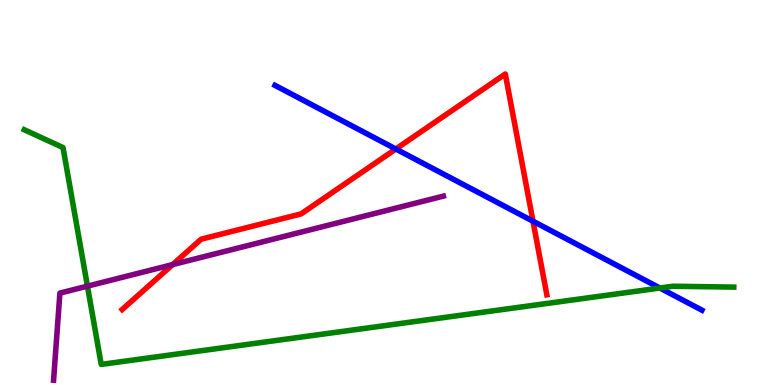[{'lines': ['blue', 'red'], 'intersections': [{'x': 5.11, 'y': 6.13}, {'x': 6.88, 'y': 4.25}]}, {'lines': ['green', 'red'], 'intersections': []}, {'lines': ['purple', 'red'], 'intersections': [{'x': 2.23, 'y': 3.13}]}, {'lines': ['blue', 'green'], 'intersections': [{'x': 8.51, 'y': 2.52}]}, {'lines': ['blue', 'purple'], 'intersections': []}, {'lines': ['green', 'purple'], 'intersections': [{'x': 1.13, 'y': 2.57}]}]